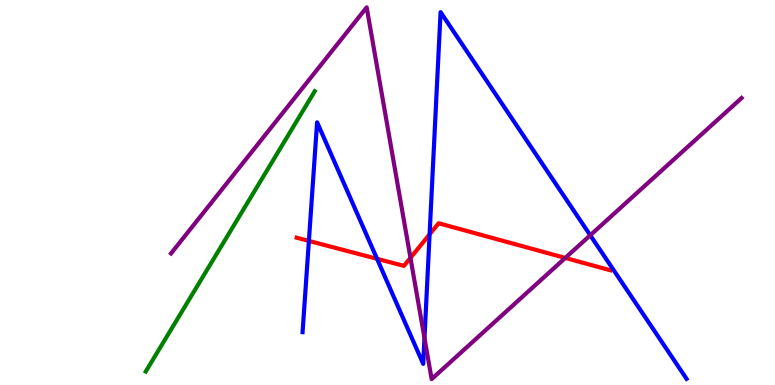[{'lines': ['blue', 'red'], 'intersections': [{'x': 3.99, 'y': 3.74}, {'x': 4.87, 'y': 3.28}, {'x': 5.54, 'y': 3.91}]}, {'lines': ['green', 'red'], 'intersections': []}, {'lines': ['purple', 'red'], 'intersections': [{'x': 5.3, 'y': 3.3}, {'x': 7.29, 'y': 3.3}]}, {'lines': ['blue', 'green'], 'intersections': []}, {'lines': ['blue', 'purple'], 'intersections': [{'x': 5.48, 'y': 1.22}, {'x': 7.62, 'y': 3.89}]}, {'lines': ['green', 'purple'], 'intersections': []}]